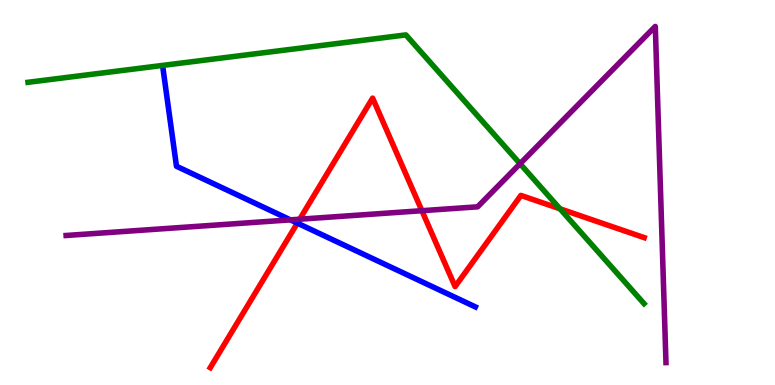[{'lines': ['blue', 'red'], 'intersections': [{'x': 3.84, 'y': 4.2}]}, {'lines': ['green', 'red'], 'intersections': [{'x': 7.23, 'y': 4.58}]}, {'lines': ['purple', 'red'], 'intersections': [{'x': 3.87, 'y': 4.31}, {'x': 5.44, 'y': 4.53}]}, {'lines': ['blue', 'green'], 'intersections': []}, {'lines': ['blue', 'purple'], 'intersections': [{'x': 3.75, 'y': 4.29}]}, {'lines': ['green', 'purple'], 'intersections': [{'x': 6.71, 'y': 5.75}]}]